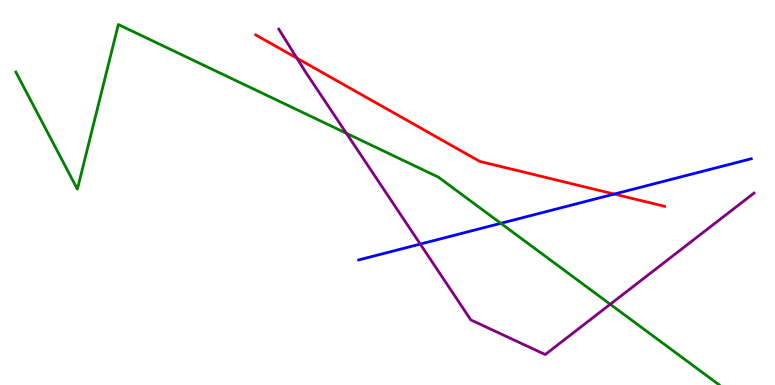[{'lines': ['blue', 'red'], 'intersections': [{'x': 7.93, 'y': 4.96}]}, {'lines': ['green', 'red'], 'intersections': []}, {'lines': ['purple', 'red'], 'intersections': [{'x': 3.83, 'y': 8.49}]}, {'lines': ['blue', 'green'], 'intersections': [{'x': 6.46, 'y': 4.2}]}, {'lines': ['blue', 'purple'], 'intersections': [{'x': 5.42, 'y': 3.66}]}, {'lines': ['green', 'purple'], 'intersections': [{'x': 4.47, 'y': 6.54}, {'x': 7.87, 'y': 2.1}]}]